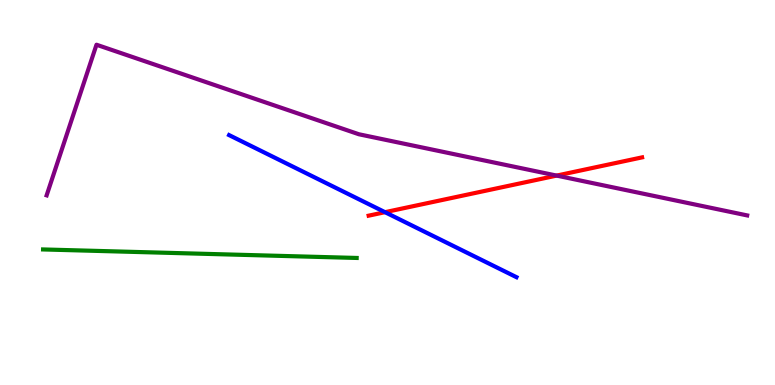[{'lines': ['blue', 'red'], 'intersections': [{'x': 4.97, 'y': 4.49}]}, {'lines': ['green', 'red'], 'intersections': []}, {'lines': ['purple', 'red'], 'intersections': [{'x': 7.18, 'y': 5.44}]}, {'lines': ['blue', 'green'], 'intersections': []}, {'lines': ['blue', 'purple'], 'intersections': []}, {'lines': ['green', 'purple'], 'intersections': []}]